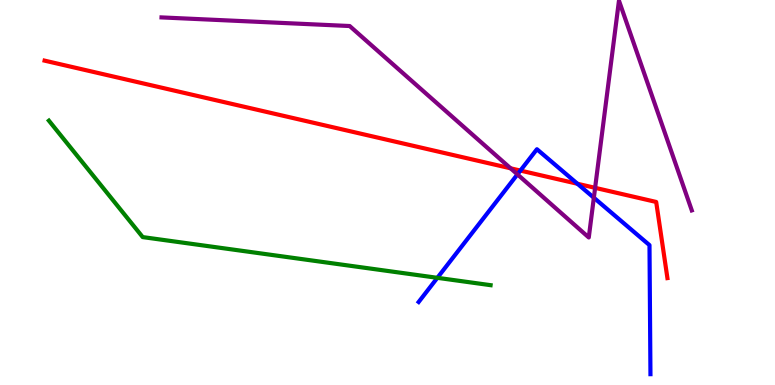[{'lines': ['blue', 'red'], 'intersections': [{'x': 6.71, 'y': 5.57}, {'x': 7.45, 'y': 5.23}]}, {'lines': ['green', 'red'], 'intersections': []}, {'lines': ['purple', 'red'], 'intersections': [{'x': 6.59, 'y': 5.63}, {'x': 7.68, 'y': 5.12}]}, {'lines': ['blue', 'green'], 'intersections': [{'x': 5.64, 'y': 2.78}]}, {'lines': ['blue', 'purple'], 'intersections': [{'x': 6.68, 'y': 5.47}, {'x': 7.66, 'y': 4.86}]}, {'lines': ['green', 'purple'], 'intersections': []}]